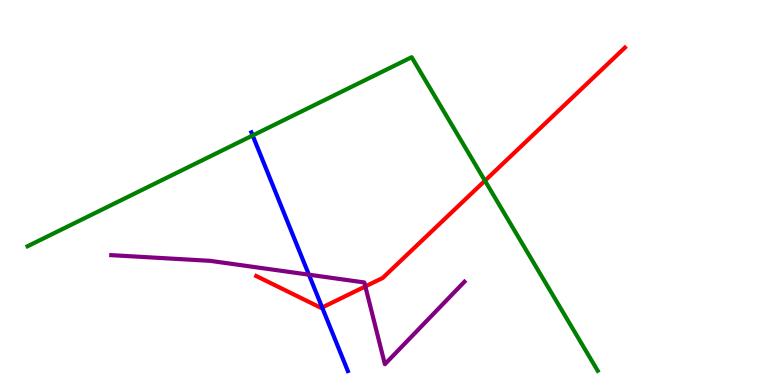[{'lines': ['blue', 'red'], 'intersections': [{'x': 4.16, 'y': 2.01}]}, {'lines': ['green', 'red'], 'intersections': [{'x': 6.26, 'y': 5.31}]}, {'lines': ['purple', 'red'], 'intersections': [{'x': 4.71, 'y': 2.56}]}, {'lines': ['blue', 'green'], 'intersections': [{'x': 3.26, 'y': 6.48}]}, {'lines': ['blue', 'purple'], 'intersections': [{'x': 3.99, 'y': 2.87}]}, {'lines': ['green', 'purple'], 'intersections': []}]